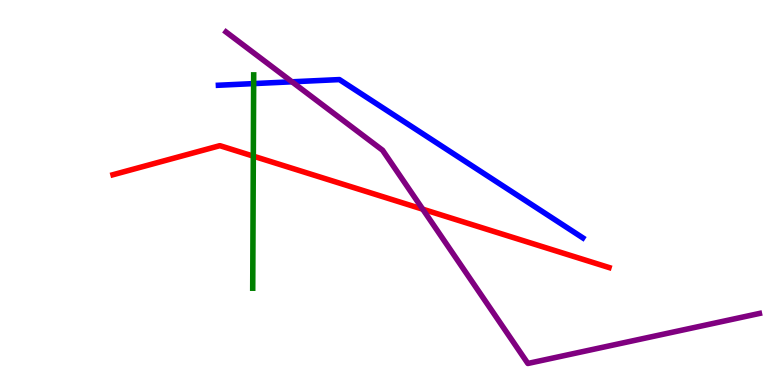[{'lines': ['blue', 'red'], 'intersections': []}, {'lines': ['green', 'red'], 'intersections': [{'x': 3.27, 'y': 5.94}]}, {'lines': ['purple', 'red'], 'intersections': [{'x': 5.45, 'y': 4.57}]}, {'lines': ['blue', 'green'], 'intersections': [{'x': 3.27, 'y': 7.83}]}, {'lines': ['blue', 'purple'], 'intersections': [{'x': 3.77, 'y': 7.88}]}, {'lines': ['green', 'purple'], 'intersections': []}]